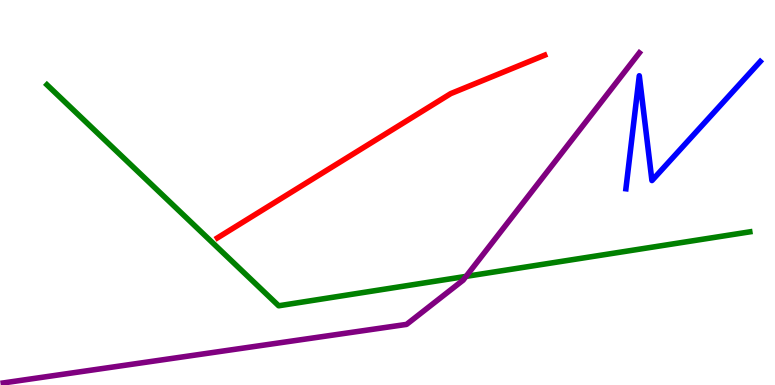[{'lines': ['blue', 'red'], 'intersections': []}, {'lines': ['green', 'red'], 'intersections': []}, {'lines': ['purple', 'red'], 'intersections': []}, {'lines': ['blue', 'green'], 'intersections': []}, {'lines': ['blue', 'purple'], 'intersections': []}, {'lines': ['green', 'purple'], 'intersections': [{'x': 6.01, 'y': 2.82}]}]